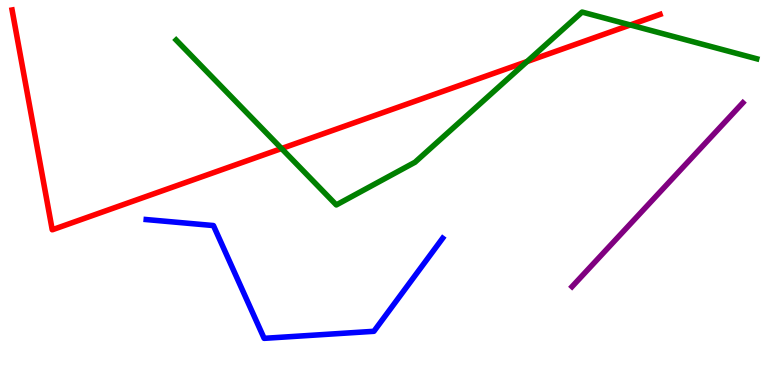[{'lines': ['blue', 'red'], 'intersections': []}, {'lines': ['green', 'red'], 'intersections': [{'x': 3.63, 'y': 6.14}, {'x': 6.8, 'y': 8.4}, {'x': 8.13, 'y': 9.35}]}, {'lines': ['purple', 'red'], 'intersections': []}, {'lines': ['blue', 'green'], 'intersections': []}, {'lines': ['blue', 'purple'], 'intersections': []}, {'lines': ['green', 'purple'], 'intersections': []}]